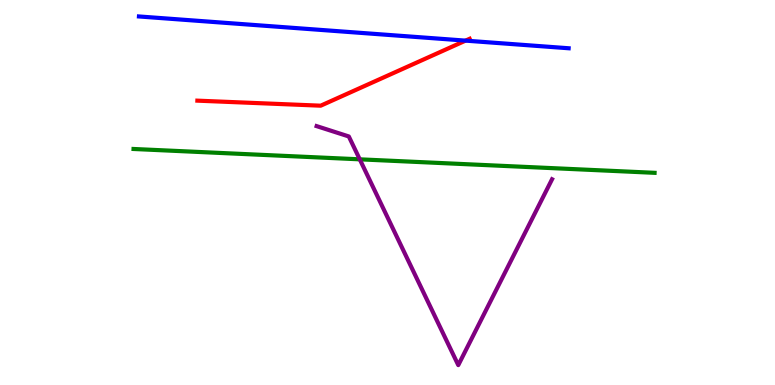[{'lines': ['blue', 'red'], 'intersections': [{'x': 6.01, 'y': 8.94}]}, {'lines': ['green', 'red'], 'intersections': []}, {'lines': ['purple', 'red'], 'intersections': []}, {'lines': ['blue', 'green'], 'intersections': []}, {'lines': ['blue', 'purple'], 'intersections': []}, {'lines': ['green', 'purple'], 'intersections': [{'x': 4.64, 'y': 5.86}]}]